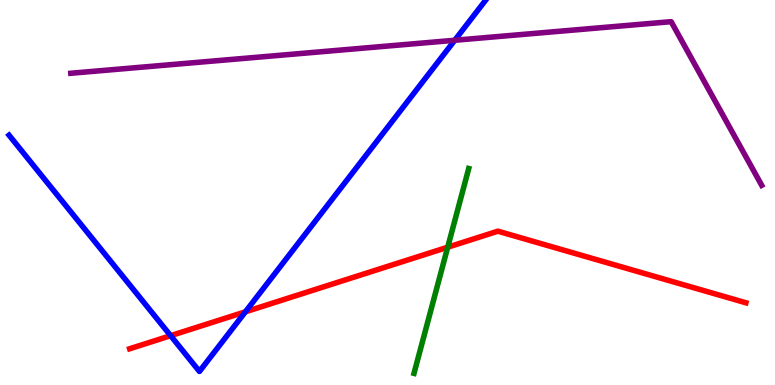[{'lines': ['blue', 'red'], 'intersections': [{'x': 2.2, 'y': 1.28}, {'x': 3.17, 'y': 1.9}]}, {'lines': ['green', 'red'], 'intersections': [{'x': 5.78, 'y': 3.58}]}, {'lines': ['purple', 'red'], 'intersections': []}, {'lines': ['blue', 'green'], 'intersections': []}, {'lines': ['blue', 'purple'], 'intersections': [{'x': 5.87, 'y': 8.95}]}, {'lines': ['green', 'purple'], 'intersections': []}]